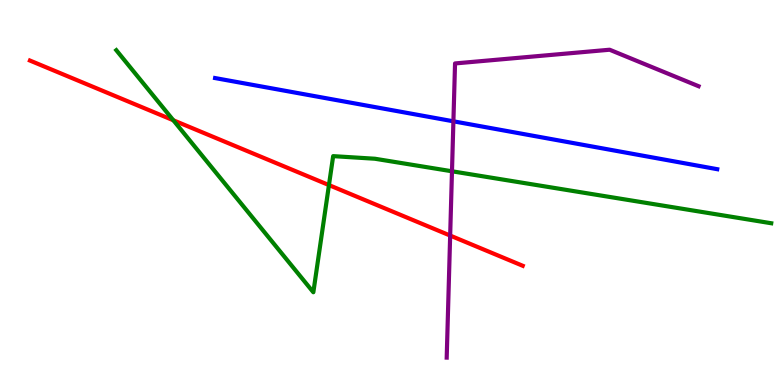[{'lines': ['blue', 'red'], 'intersections': []}, {'lines': ['green', 'red'], 'intersections': [{'x': 2.24, 'y': 6.88}, {'x': 4.24, 'y': 5.19}]}, {'lines': ['purple', 'red'], 'intersections': [{'x': 5.81, 'y': 3.88}]}, {'lines': ['blue', 'green'], 'intersections': []}, {'lines': ['blue', 'purple'], 'intersections': [{'x': 5.85, 'y': 6.85}]}, {'lines': ['green', 'purple'], 'intersections': [{'x': 5.83, 'y': 5.55}]}]